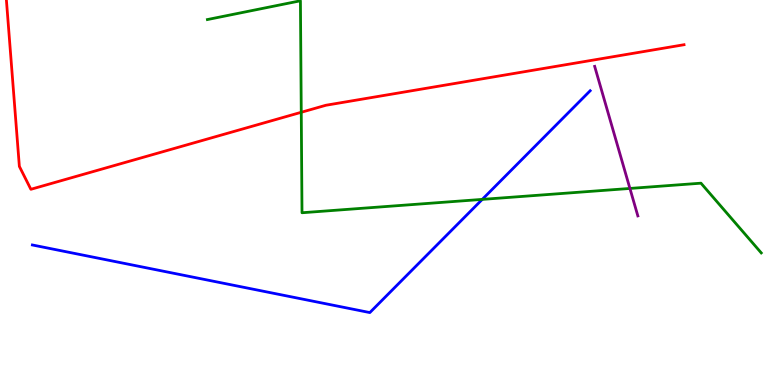[{'lines': ['blue', 'red'], 'intersections': []}, {'lines': ['green', 'red'], 'intersections': [{'x': 3.89, 'y': 7.08}]}, {'lines': ['purple', 'red'], 'intersections': []}, {'lines': ['blue', 'green'], 'intersections': [{'x': 6.22, 'y': 4.82}]}, {'lines': ['blue', 'purple'], 'intersections': []}, {'lines': ['green', 'purple'], 'intersections': [{'x': 8.13, 'y': 5.11}]}]